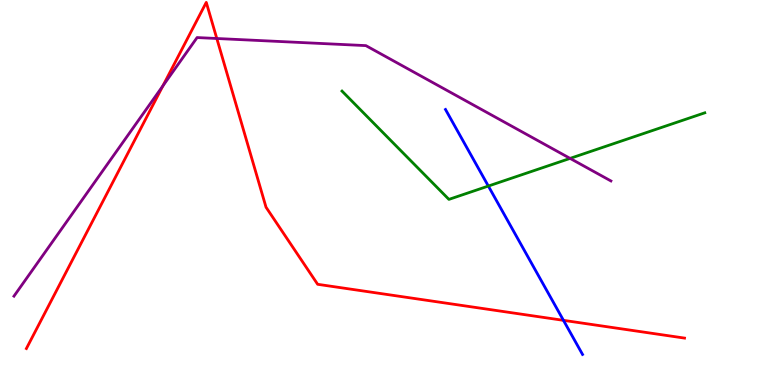[{'lines': ['blue', 'red'], 'intersections': [{'x': 7.27, 'y': 1.68}]}, {'lines': ['green', 'red'], 'intersections': []}, {'lines': ['purple', 'red'], 'intersections': [{'x': 2.1, 'y': 7.77}, {'x': 2.8, 'y': 9.0}]}, {'lines': ['blue', 'green'], 'intersections': [{'x': 6.3, 'y': 5.17}]}, {'lines': ['blue', 'purple'], 'intersections': []}, {'lines': ['green', 'purple'], 'intersections': [{'x': 7.36, 'y': 5.89}]}]